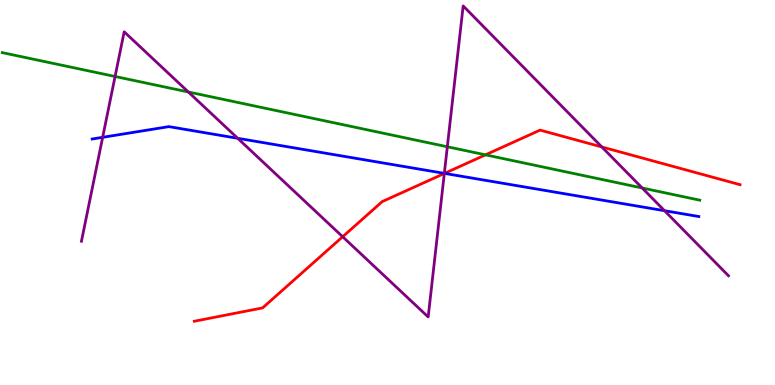[{'lines': ['blue', 'red'], 'intersections': [{'x': 5.74, 'y': 5.5}]}, {'lines': ['green', 'red'], 'intersections': [{'x': 6.26, 'y': 5.98}]}, {'lines': ['purple', 'red'], 'intersections': [{'x': 4.42, 'y': 3.85}, {'x': 5.73, 'y': 5.49}, {'x': 7.77, 'y': 6.18}]}, {'lines': ['blue', 'green'], 'intersections': []}, {'lines': ['blue', 'purple'], 'intersections': [{'x': 1.32, 'y': 6.43}, {'x': 3.07, 'y': 6.41}, {'x': 5.73, 'y': 5.5}, {'x': 8.57, 'y': 4.53}]}, {'lines': ['green', 'purple'], 'intersections': [{'x': 1.48, 'y': 8.01}, {'x': 2.43, 'y': 7.61}, {'x': 5.77, 'y': 6.19}, {'x': 8.29, 'y': 5.12}]}]